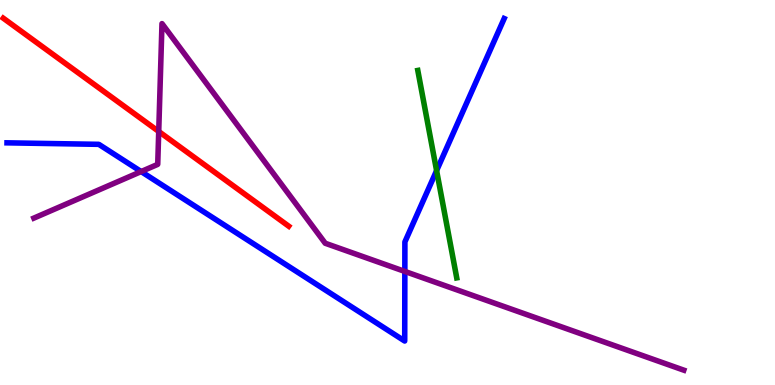[{'lines': ['blue', 'red'], 'intersections': []}, {'lines': ['green', 'red'], 'intersections': []}, {'lines': ['purple', 'red'], 'intersections': [{'x': 2.05, 'y': 6.59}]}, {'lines': ['blue', 'green'], 'intersections': [{'x': 5.63, 'y': 5.57}]}, {'lines': ['blue', 'purple'], 'intersections': [{'x': 1.82, 'y': 5.54}, {'x': 5.22, 'y': 2.95}]}, {'lines': ['green', 'purple'], 'intersections': []}]